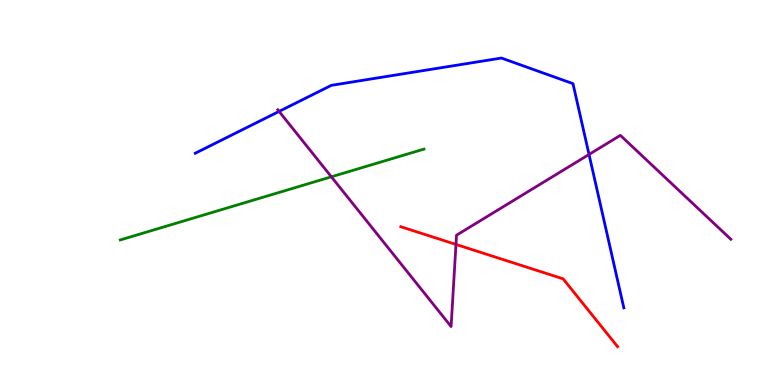[{'lines': ['blue', 'red'], 'intersections': []}, {'lines': ['green', 'red'], 'intersections': []}, {'lines': ['purple', 'red'], 'intersections': [{'x': 5.88, 'y': 3.65}]}, {'lines': ['blue', 'green'], 'intersections': []}, {'lines': ['blue', 'purple'], 'intersections': [{'x': 3.6, 'y': 7.11}, {'x': 7.6, 'y': 5.99}]}, {'lines': ['green', 'purple'], 'intersections': [{'x': 4.28, 'y': 5.41}]}]